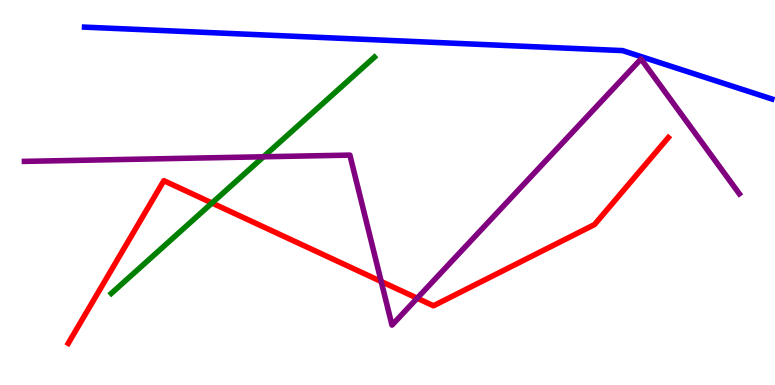[{'lines': ['blue', 'red'], 'intersections': []}, {'lines': ['green', 'red'], 'intersections': [{'x': 2.74, 'y': 4.73}]}, {'lines': ['purple', 'red'], 'intersections': [{'x': 4.92, 'y': 2.69}, {'x': 5.38, 'y': 2.25}]}, {'lines': ['blue', 'green'], 'intersections': []}, {'lines': ['blue', 'purple'], 'intersections': []}, {'lines': ['green', 'purple'], 'intersections': [{'x': 3.4, 'y': 5.93}]}]